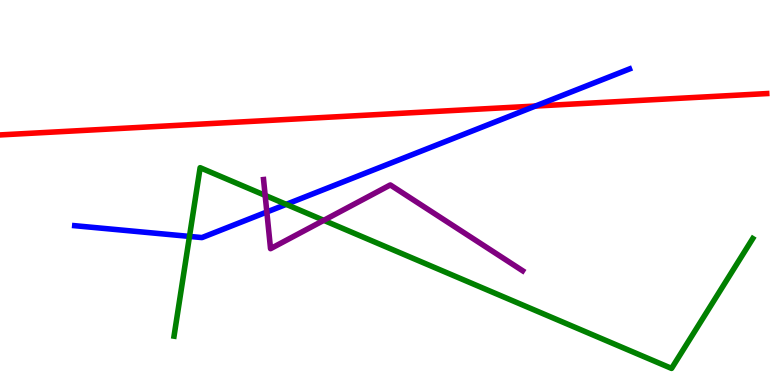[{'lines': ['blue', 'red'], 'intersections': [{'x': 6.91, 'y': 7.25}]}, {'lines': ['green', 'red'], 'intersections': []}, {'lines': ['purple', 'red'], 'intersections': []}, {'lines': ['blue', 'green'], 'intersections': [{'x': 2.44, 'y': 3.86}, {'x': 3.69, 'y': 4.69}]}, {'lines': ['blue', 'purple'], 'intersections': [{'x': 3.44, 'y': 4.49}]}, {'lines': ['green', 'purple'], 'intersections': [{'x': 3.42, 'y': 4.92}, {'x': 4.18, 'y': 4.28}]}]